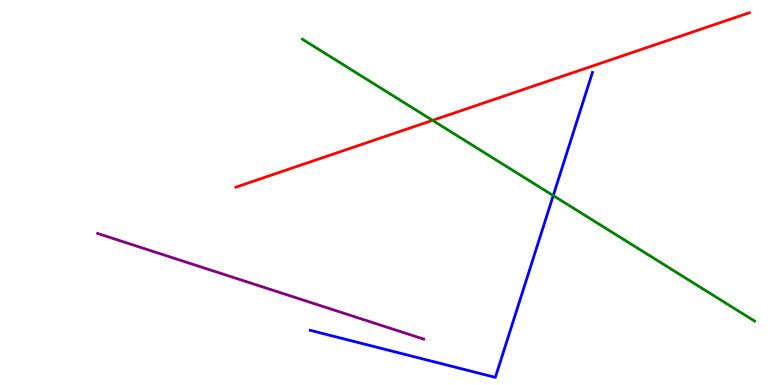[{'lines': ['blue', 'red'], 'intersections': []}, {'lines': ['green', 'red'], 'intersections': [{'x': 5.58, 'y': 6.87}]}, {'lines': ['purple', 'red'], 'intersections': []}, {'lines': ['blue', 'green'], 'intersections': [{'x': 7.14, 'y': 4.92}]}, {'lines': ['blue', 'purple'], 'intersections': []}, {'lines': ['green', 'purple'], 'intersections': []}]